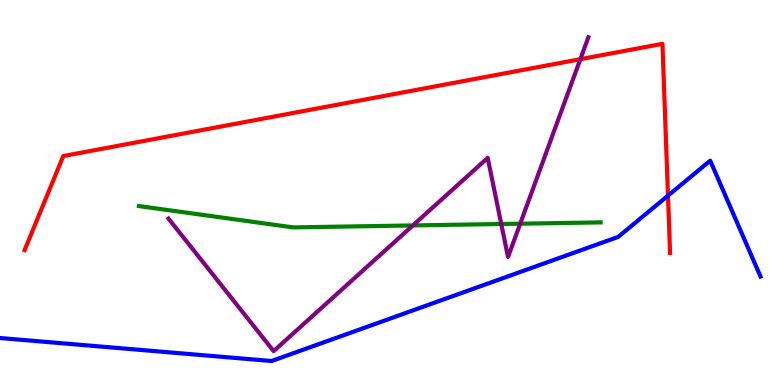[{'lines': ['blue', 'red'], 'intersections': [{'x': 8.62, 'y': 4.92}]}, {'lines': ['green', 'red'], 'intersections': []}, {'lines': ['purple', 'red'], 'intersections': [{'x': 7.49, 'y': 8.46}]}, {'lines': ['blue', 'green'], 'intersections': []}, {'lines': ['blue', 'purple'], 'intersections': []}, {'lines': ['green', 'purple'], 'intersections': [{'x': 5.33, 'y': 4.14}, {'x': 6.47, 'y': 4.18}, {'x': 6.71, 'y': 4.19}]}]